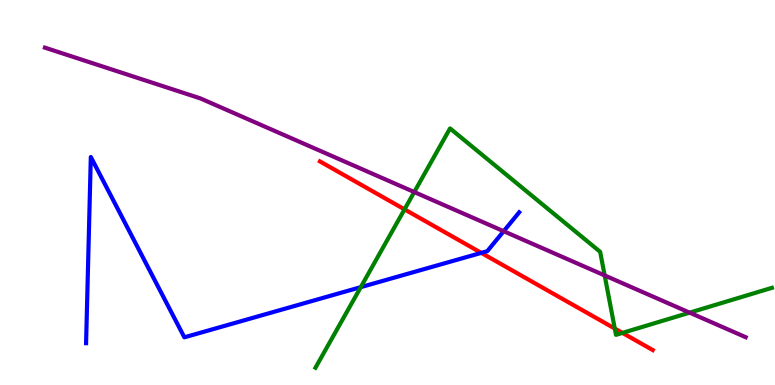[{'lines': ['blue', 'red'], 'intersections': [{'x': 6.21, 'y': 3.43}]}, {'lines': ['green', 'red'], 'intersections': [{'x': 5.22, 'y': 4.56}, {'x': 7.93, 'y': 1.47}, {'x': 8.03, 'y': 1.35}]}, {'lines': ['purple', 'red'], 'intersections': []}, {'lines': ['blue', 'green'], 'intersections': [{'x': 4.66, 'y': 2.54}]}, {'lines': ['blue', 'purple'], 'intersections': [{'x': 6.5, 'y': 3.99}]}, {'lines': ['green', 'purple'], 'intersections': [{'x': 5.35, 'y': 5.01}, {'x': 7.8, 'y': 2.85}, {'x': 8.9, 'y': 1.88}]}]